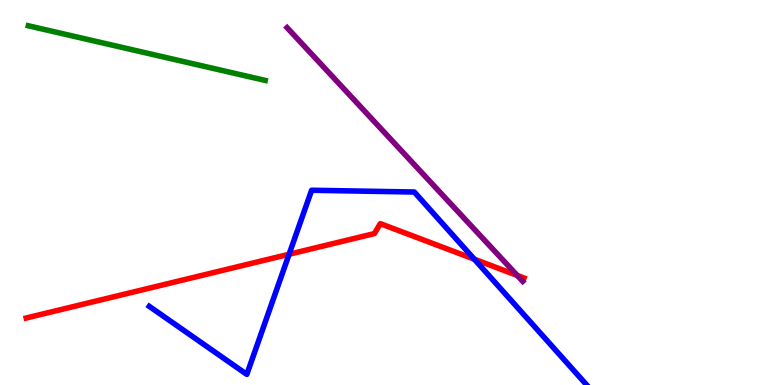[{'lines': ['blue', 'red'], 'intersections': [{'x': 3.73, 'y': 3.4}, {'x': 6.12, 'y': 3.27}]}, {'lines': ['green', 'red'], 'intersections': []}, {'lines': ['purple', 'red'], 'intersections': [{'x': 6.67, 'y': 2.85}]}, {'lines': ['blue', 'green'], 'intersections': []}, {'lines': ['blue', 'purple'], 'intersections': []}, {'lines': ['green', 'purple'], 'intersections': []}]